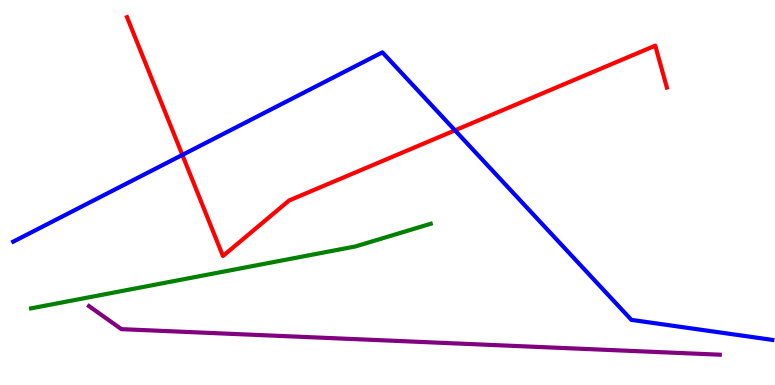[{'lines': ['blue', 'red'], 'intersections': [{'x': 2.35, 'y': 5.98}, {'x': 5.87, 'y': 6.61}]}, {'lines': ['green', 'red'], 'intersections': []}, {'lines': ['purple', 'red'], 'intersections': []}, {'lines': ['blue', 'green'], 'intersections': []}, {'lines': ['blue', 'purple'], 'intersections': []}, {'lines': ['green', 'purple'], 'intersections': []}]